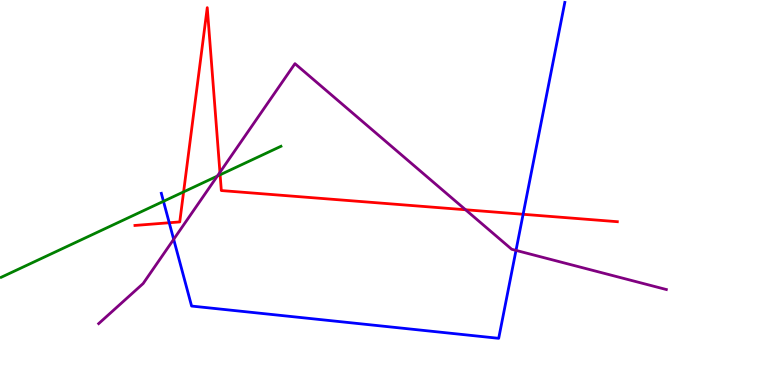[{'lines': ['blue', 'red'], 'intersections': [{'x': 2.18, 'y': 4.21}, {'x': 6.75, 'y': 4.43}]}, {'lines': ['green', 'red'], 'intersections': [{'x': 2.37, 'y': 5.02}, {'x': 2.84, 'y': 5.46}]}, {'lines': ['purple', 'red'], 'intersections': [{'x': 2.84, 'y': 5.52}, {'x': 6.01, 'y': 4.55}]}, {'lines': ['blue', 'green'], 'intersections': [{'x': 2.11, 'y': 4.77}]}, {'lines': ['blue', 'purple'], 'intersections': [{'x': 2.24, 'y': 3.78}, {'x': 6.66, 'y': 3.5}]}, {'lines': ['green', 'purple'], 'intersections': [{'x': 2.8, 'y': 5.43}]}]